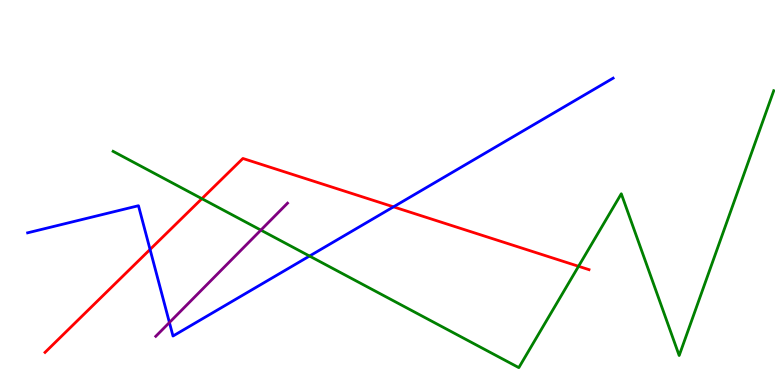[{'lines': ['blue', 'red'], 'intersections': [{'x': 1.94, 'y': 3.52}, {'x': 5.08, 'y': 4.63}]}, {'lines': ['green', 'red'], 'intersections': [{'x': 2.6, 'y': 4.84}, {'x': 7.47, 'y': 3.08}]}, {'lines': ['purple', 'red'], 'intersections': []}, {'lines': ['blue', 'green'], 'intersections': [{'x': 3.99, 'y': 3.35}]}, {'lines': ['blue', 'purple'], 'intersections': [{'x': 2.19, 'y': 1.62}]}, {'lines': ['green', 'purple'], 'intersections': [{'x': 3.37, 'y': 4.02}]}]